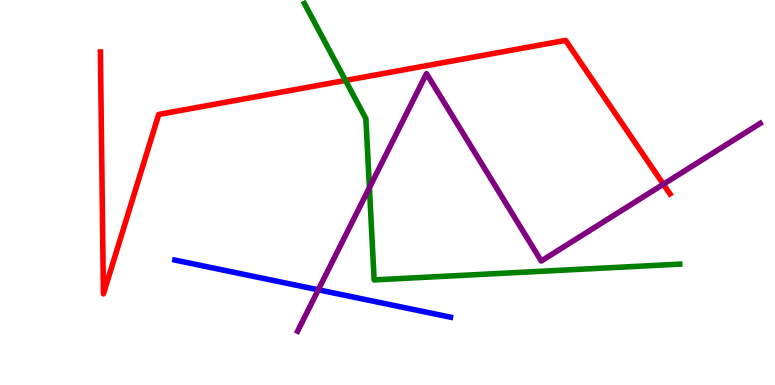[{'lines': ['blue', 'red'], 'intersections': []}, {'lines': ['green', 'red'], 'intersections': [{'x': 4.46, 'y': 7.91}]}, {'lines': ['purple', 'red'], 'intersections': [{'x': 8.56, 'y': 5.21}]}, {'lines': ['blue', 'green'], 'intersections': []}, {'lines': ['blue', 'purple'], 'intersections': [{'x': 4.11, 'y': 2.47}]}, {'lines': ['green', 'purple'], 'intersections': [{'x': 4.77, 'y': 5.13}]}]